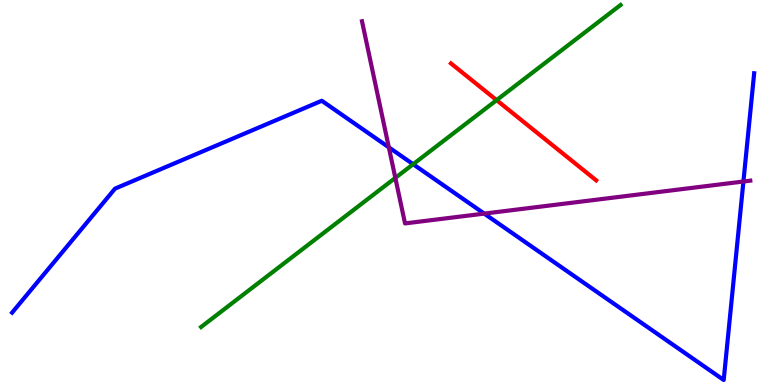[{'lines': ['blue', 'red'], 'intersections': []}, {'lines': ['green', 'red'], 'intersections': [{'x': 6.41, 'y': 7.4}]}, {'lines': ['purple', 'red'], 'intersections': []}, {'lines': ['blue', 'green'], 'intersections': [{'x': 5.33, 'y': 5.73}]}, {'lines': ['blue', 'purple'], 'intersections': [{'x': 5.02, 'y': 6.17}, {'x': 6.25, 'y': 4.45}, {'x': 9.59, 'y': 5.29}]}, {'lines': ['green', 'purple'], 'intersections': [{'x': 5.1, 'y': 5.38}]}]